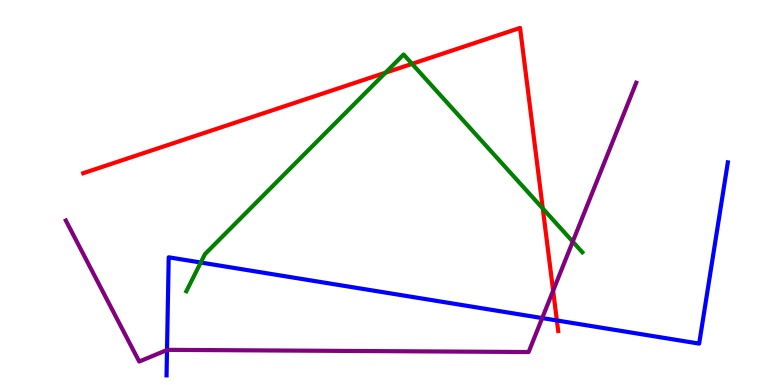[{'lines': ['blue', 'red'], 'intersections': [{'x': 7.19, 'y': 1.68}]}, {'lines': ['green', 'red'], 'intersections': [{'x': 4.97, 'y': 8.11}, {'x': 5.32, 'y': 8.34}, {'x': 7.0, 'y': 4.58}]}, {'lines': ['purple', 'red'], 'intersections': [{'x': 7.14, 'y': 2.45}]}, {'lines': ['blue', 'green'], 'intersections': [{'x': 2.59, 'y': 3.18}]}, {'lines': ['blue', 'purple'], 'intersections': [{'x': 2.16, 'y': 0.909}, {'x': 7.0, 'y': 1.74}]}, {'lines': ['green', 'purple'], 'intersections': [{'x': 7.39, 'y': 3.72}]}]